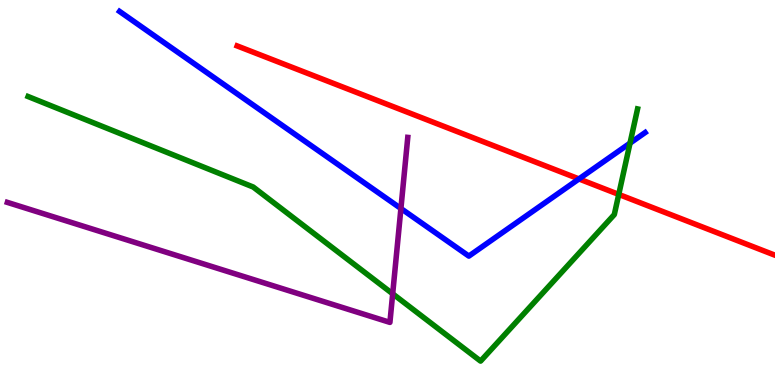[{'lines': ['blue', 'red'], 'intersections': [{'x': 7.47, 'y': 5.35}]}, {'lines': ['green', 'red'], 'intersections': [{'x': 7.98, 'y': 4.95}]}, {'lines': ['purple', 'red'], 'intersections': []}, {'lines': ['blue', 'green'], 'intersections': [{'x': 8.13, 'y': 6.28}]}, {'lines': ['blue', 'purple'], 'intersections': [{'x': 5.17, 'y': 4.58}]}, {'lines': ['green', 'purple'], 'intersections': [{'x': 5.07, 'y': 2.37}]}]